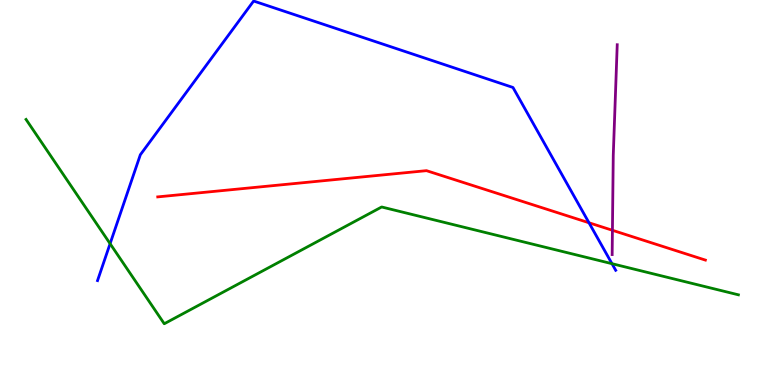[{'lines': ['blue', 'red'], 'intersections': [{'x': 7.6, 'y': 4.21}]}, {'lines': ['green', 'red'], 'intersections': []}, {'lines': ['purple', 'red'], 'intersections': [{'x': 7.9, 'y': 4.02}]}, {'lines': ['blue', 'green'], 'intersections': [{'x': 1.42, 'y': 3.67}, {'x': 7.9, 'y': 3.15}]}, {'lines': ['blue', 'purple'], 'intersections': []}, {'lines': ['green', 'purple'], 'intersections': []}]